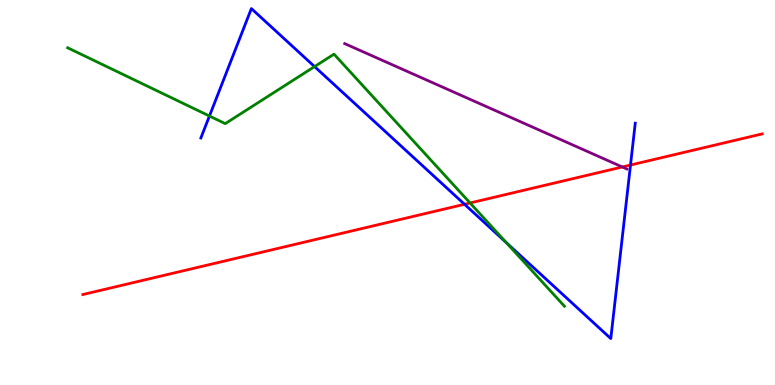[{'lines': ['blue', 'red'], 'intersections': [{'x': 5.99, 'y': 4.69}, {'x': 8.14, 'y': 5.71}]}, {'lines': ['green', 'red'], 'intersections': [{'x': 6.07, 'y': 4.73}]}, {'lines': ['purple', 'red'], 'intersections': [{'x': 8.03, 'y': 5.66}]}, {'lines': ['blue', 'green'], 'intersections': [{'x': 2.7, 'y': 6.99}, {'x': 4.06, 'y': 8.27}, {'x': 6.53, 'y': 3.7}]}, {'lines': ['blue', 'purple'], 'intersections': []}, {'lines': ['green', 'purple'], 'intersections': []}]